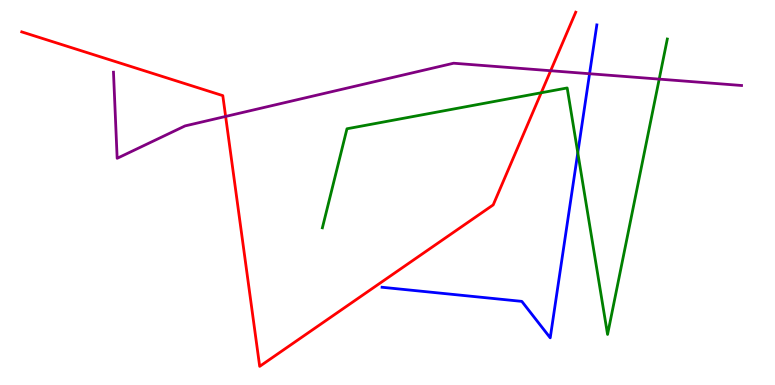[{'lines': ['blue', 'red'], 'intersections': []}, {'lines': ['green', 'red'], 'intersections': [{'x': 6.98, 'y': 7.59}]}, {'lines': ['purple', 'red'], 'intersections': [{'x': 2.91, 'y': 6.98}, {'x': 7.11, 'y': 8.16}]}, {'lines': ['blue', 'green'], 'intersections': [{'x': 7.46, 'y': 6.03}]}, {'lines': ['blue', 'purple'], 'intersections': [{'x': 7.61, 'y': 8.08}]}, {'lines': ['green', 'purple'], 'intersections': [{'x': 8.51, 'y': 7.94}]}]